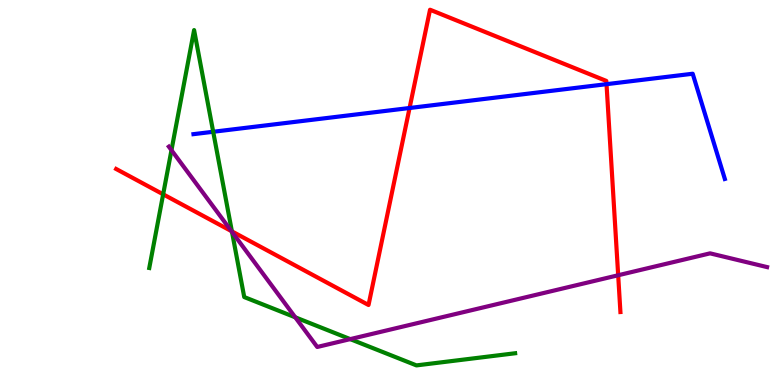[{'lines': ['blue', 'red'], 'intersections': [{'x': 5.28, 'y': 7.19}, {'x': 7.83, 'y': 7.81}]}, {'lines': ['green', 'red'], 'intersections': [{'x': 2.11, 'y': 4.95}, {'x': 2.99, 'y': 3.99}]}, {'lines': ['purple', 'red'], 'intersections': [{'x': 2.99, 'y': 4.0}, {'x': 7.98, 'y': 2.85}]}, {'lines': ['blue', 'green'], 'intersections': [{'x': 2.75, 'y': 6.58}]}, {'lines': ['blue', 'purple'], 'intersections': []}, {'lines': ['green', 'purple'], 'intersections': [{'x': 2.21, 'y': 6.1}, {'x': 2.99, 'y': 3.98}, {'x': 3.81, 'y': 1.76}, {'x': 4.52, 'y': 1.19}]}]